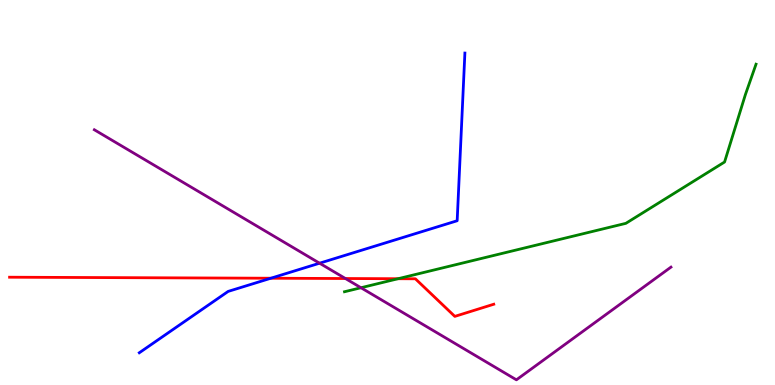[{'lines': ['blue', 'red'], 'intersections': [{'x': 3.49, 'y': 2.77}]}, {'lines': ['green', 'red'], 'intersections': [{'x': 5.14, 'y': 2.76}]}, {'lines': ['purple', 'red'], 'intersections': [{'x': 4.46, 'y': 2.77}]}, {'lines': ['blue', 'green'], 'intersections': []}, {'lines': ['blue', 'purple'], 'intersections': [{'x': 4.12, 'y': 3.16}]}, {'lines': ['green', 'purple'], 'intersections': [{'x': 4.66, 'y': 2.53}]}]